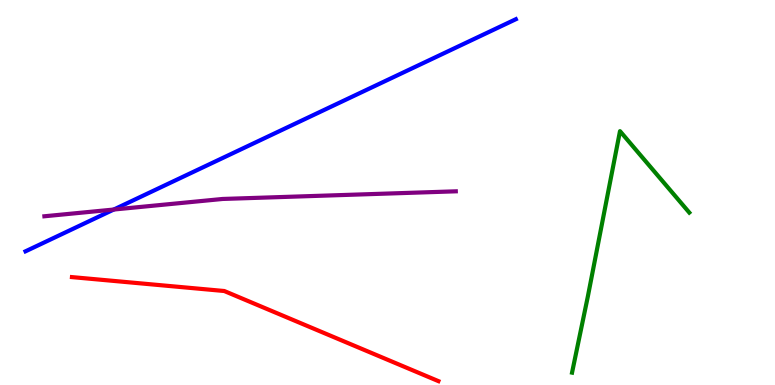[{'lines': ['blue', 'red'], 'intersections': []}, {'lines': ['green', 'red'], 'intersections': []}, {'lines': ['purple', 'red'], 'intersections': []}, {'lines': ['blue', 'green'], 'intersections': []}, {'lines': ['blue', 'purple'], 'intersections': [{'x': 1.47, 'y': 4.56}]}, {'lines': ['green', 'purple'], 'intersections': []}]